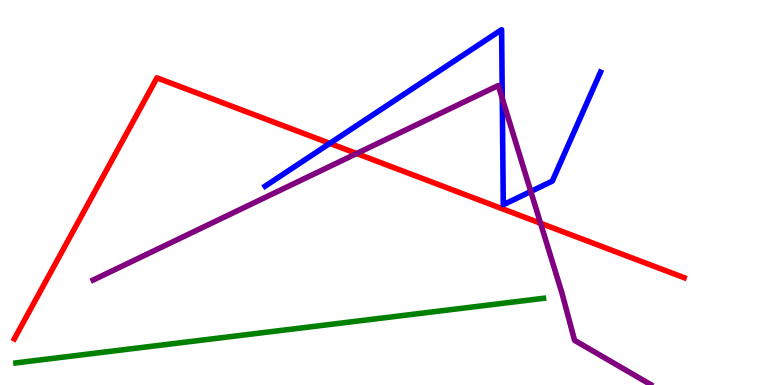[{'lines': ['blue', 'red'], 'intersections': [{'x': 4.26, 'y': 6.28}]}, {'lines': ['green', 'red'], 'intersections': []}, {'lines': ['purple', 'red'], 'intersections': [{'x': 4.6, 'y': 6.01}, {'x': 6.97, 'y': 4.2}]}, {'lines': ['blue', 'green'], 'intersections': []}, {'lines': ['blue', 'purple'], 'intersections': [{'x': 6.48, 'y': 7.44}, {'x': 6.85, 'y': 5.03}]}, {'lines': ['green', 'purple'], 'intersections': []}]